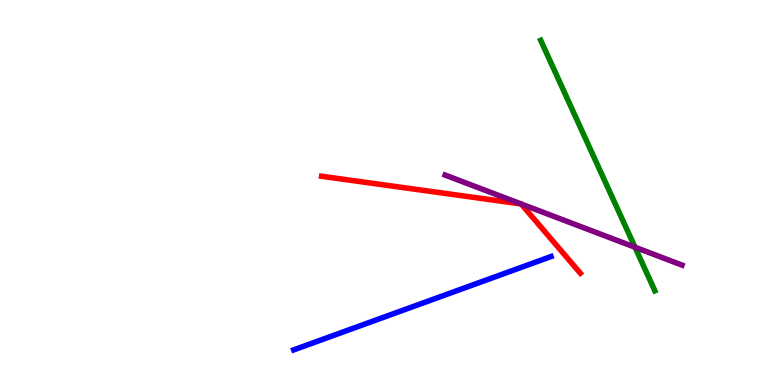[{'lines': ['blue', 'red'], 'intersections': []}, {'lines': ['green', 'red'], 'intersections': []}, {'lines': ['purple', 'red'], 'intersections': [{'x': 6.72, 'y': 4.7}, {'x': 6.73, 'y': 4.7}]}, {'lines': ['blue', 'green'], 'intersections': []}, {'lines': ['blue', 'purple'], 'intersections': []}, {'lines': ['green', 'purple'], 'intersections': [{'x': 8.19, 'y': 3.58}]}]